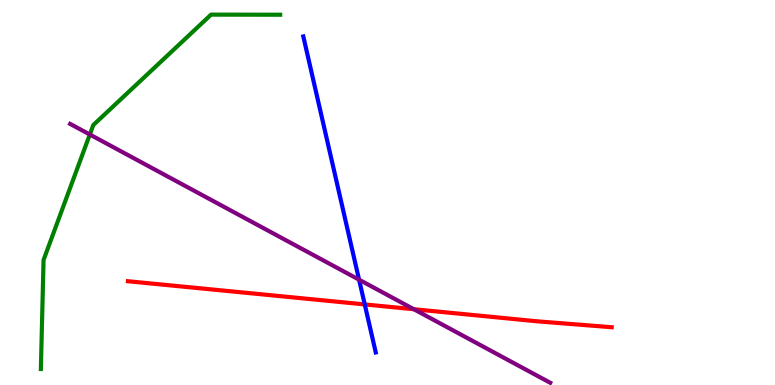[{'lines': ['blue', 'red'], 'intersections': [{'x': 4.71, 'y': 2.09}]}, {'lines': ['green', 'red'], 'intersections': []}, {'lines': ['purple', 'red'], 'intersections': [{'x': 5.34, 'y': 1.97}]}, {'lines': ['blue', 'green'], 'intersections': []}, {'lines': ['blue', 'purple'], 'intersections': [{'x': 4.63, 'y': 2.74}]}, {'lines': ['green', 'purple'], 'intersections': [{'x': 1.16, 'y': 6.51}]}]